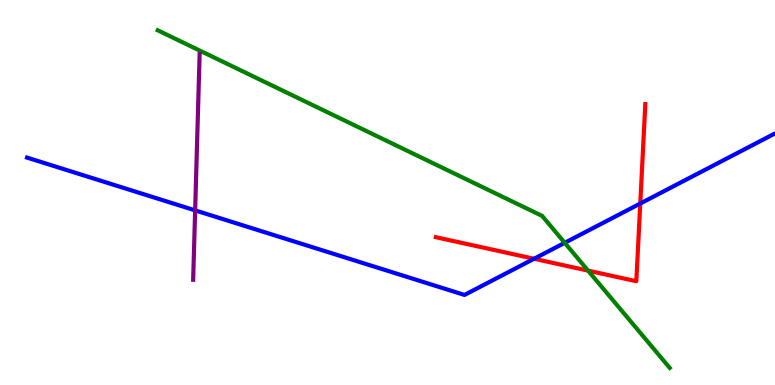[{'lines': ['blue', 'red'], 'intersections': [{'x': 6.89, 'y': 3.28}, {'x': 8.26, 'y': 4.71}]}, {'lines': ['green', 'red'], 'intersections': [{'x': 7.59, 'y': 2.97}]}, {'lines': ['purple', 'red'], 'intersections': []}, {'lines': ['blue', 'green'], 'intersections': [{'x': 7.29, 'y': 3.69}]}, {'lines': ['blue', 'purple'], 'intersections': [{'x': 2.52, 'y': 4.54}]}, {'lines': ['green', 'purple'], 'intersections': []}]